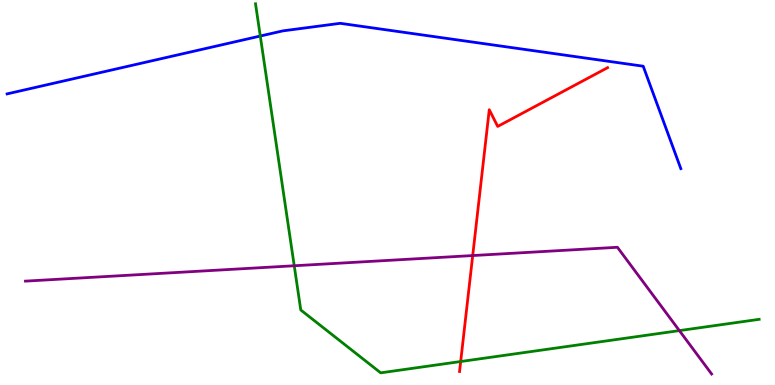[{'lines': ['blue', 'red'], 'intersections': []}, {'lines': ['green', 'red'], 'intersections': [{'x': 5.94, 'y': 0.61}]}, {'lines': ['purple', 'red'], 'intersections': [{'x': 6.1, 'y': 3.36}]}, {'lines': ['blue', 'green'], 'intersections': [{'x': 3.36, 'y': 9.06}]}, {'lines': ['blue', 'purple'], 'intersections': []}, {'lines': ['green', 'purple'], 'intersections': [{'x': 3.8, 'y': 3.1}, {'x': 8.77, 'y': 1.41}]}]